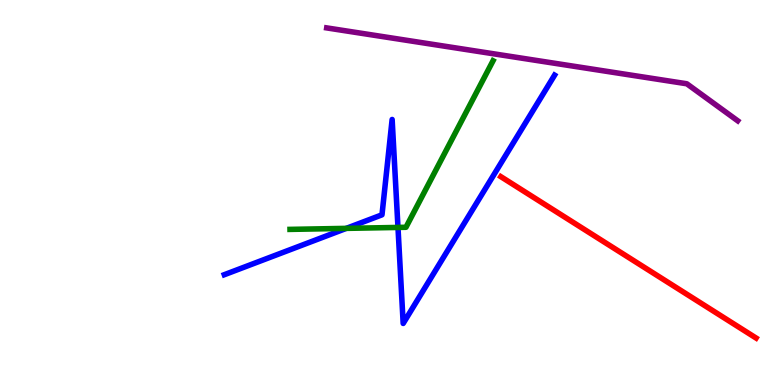[{'lines': ['blue', 'red'], 'intersections': []}, {'lines': ['green', 'red'], 'intersections': []}, {'lines': ['purple', 'red'], 'intersections': []}, {'lines': ['blue', 'green'], 'intersections': [{'x': 4.47, 'y': 4.07}, {'x': 5.14, 'y': 4.09}]}, {'lines': ['blue', 'purple'], 'intersections': []}, {'lines': ['green', 'purple'], 'intersections': []}]